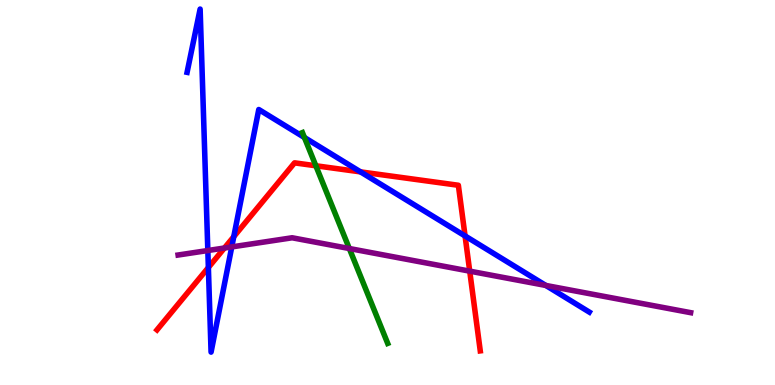[{'lines': ['blue', 'red'], 'intersections': [{'x': 2.69, 'y': 3.05}, {'x': 3.02, 'y': 3.85}, {'x': 4.65, 'y': 5.54}, {'x': 6.0, 'y': 3.87}]}, {'lines': ['green', 'red'], 'intersections': [{'x': 4.08, 'y': 5.69}]}, {'lines': ['purple', 'red'], 'intersections': [{'x': 2.9, 'y': 3.56}, {'x': 6.06, 'y': 2.96}]}, {'lines': ['blue', 'green'], 'intersections': [{'x': 3.93, 'y': 6.43}]}, {'lines': ['blue', 'purple'], 'intersections': [{'x': 2.68, 'y': 3.49}, {'x': 2.99, 'y': 3.59}, {'x': 7.04, 'y': 2.59}]}, {'lines': ['green', 'purple'], 'intersections': [{'x': 4.51, 'y': 3.54}]}]